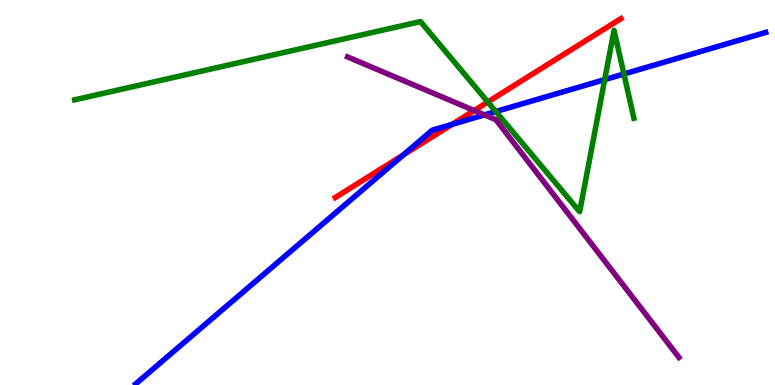[{'lines': ['blue', 'red'], 'intersections': [{'x': 5.21, 'y': 5.98}, {'x': 5.83, 'y': 6.77}]}, {'lines': ['green', 'red'], 'intersections': [{'x': 6.29, 'y': 7.35}]}, {'lines': ['purple', 'red'], 'intersections': [{'x': 6.12, 'y': 7.13}]}, {'lines': ['blue', 'green'], 'intersections': [{'x': 6.4, 'y': 7.1}, {'x': 7.8, 'y': 7.93}, {'x': 8.05, 'y': 8.08}]}, {'lines': ['blue', 'purple'], 'intersections': [{'x': 6.25, 'y': 7.02}]}, {'lines': ['green', 'purple'], 'intersections': []}]